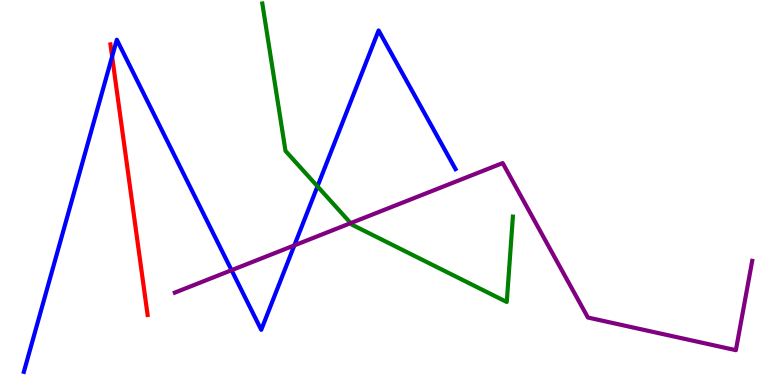[{'lines': ['blue', 'red'], 'intersections': [{'x': 1.45, 'y': 8.53}]}, {'lines': ['green', 'red'], 'intersections': []}, {'lines': ['purple', 'red'], 'intersections': []}, {'lines': ['blue', 'green'], 'intersections': [{'x': 4.1, 'y': 5.16}]}, {'lines': ['blue', 'purple'], 'intersections': [{'x': 2.99, 'y': 2.98}, {'x': 3.8, 'y': 3.63}]}, {'lines': ['green', 'purple'], 'intersections': [{'x': 4.52, 'y': 4.2}]}]